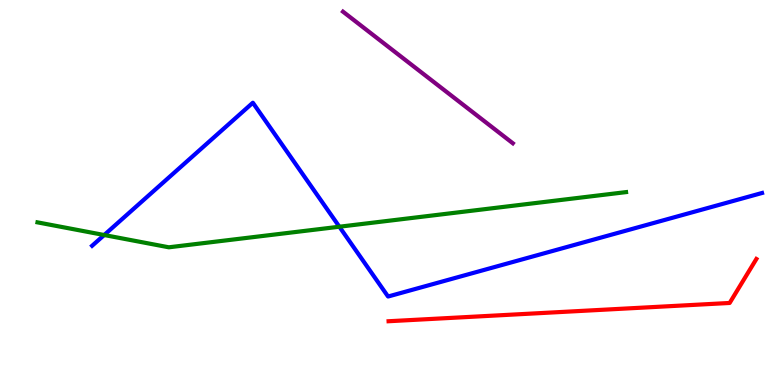[{'lines': ['blue', 'red'], 'intersections': []}, {'lines': ['green', 'red'], 'intersections': []}, {'lines': ['purple', 'red'], 'intersections': []}, {'lines': ['blue', 'green'], 'intersections': [{'x': 1.34, 'y': 3.9}, {'x': 4.38, 'y': 4.11}]}, {'lines': ['blue', 'purple'], 'intersections': []}, {'lines': ['green', 'purple'], 'intersections': []}]